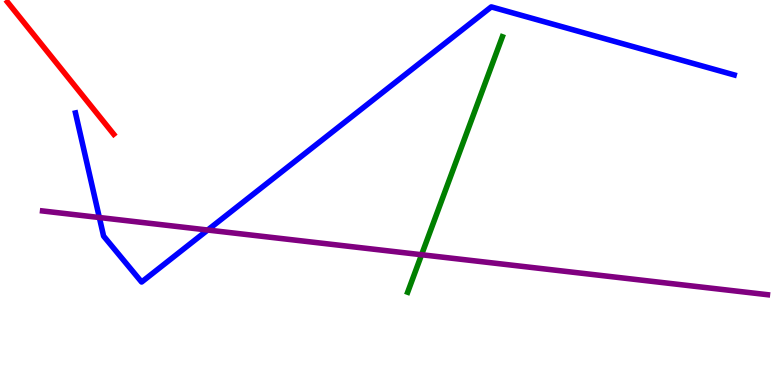[{'lines': ['blue', 'red'], 'intersections': []}, {'lines': ['green', 'red'], 'intersections': []}, {'lines': ['purple', 'red'], 'intersections': []}, {'lines': ['blue', 'green'], 'intersections': []}, {'lines': ['blue', 'purple'], 'intersections': [{'x': 1.28, 'y': 4.35}, {'x': 2.68, 'y': 4.03}]}, {'lines': ['green', 'purple'], 'intersections': [{'x': 5.44, 'y': 3.38}]}]